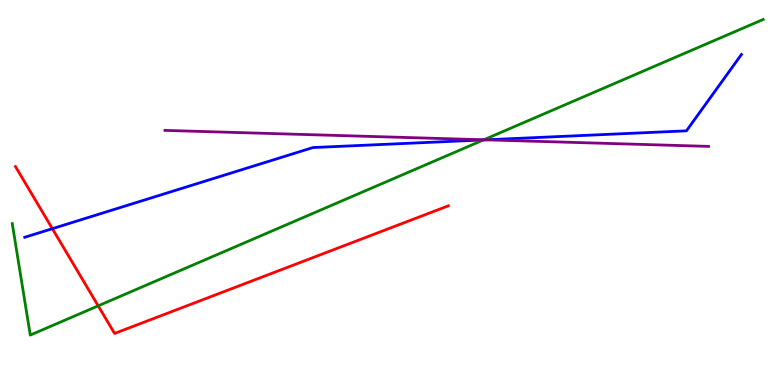[{'lines': ['blue', 'red'], 'intersections': [{'x': 0.676, 'y': 4.06}]}, {'lines': ['green', 'red'], 'intersections': [{'x': 1.27, 'y': 2.06}]}, {'lines': ['purple', 'red'], 'intersections': []}, {'lines': ['blue', 'green'], 'intersections': [{'x': 6.24, 'y': 6.37}]}, {'lines': ['blue', 'purple'], 'intersections': [{'x': 6.27, 'y': 6.37}]}, {'lines': ['green', 'purple'], 'intersections': [{'x': 6.24, 'y': 6.37}]}]